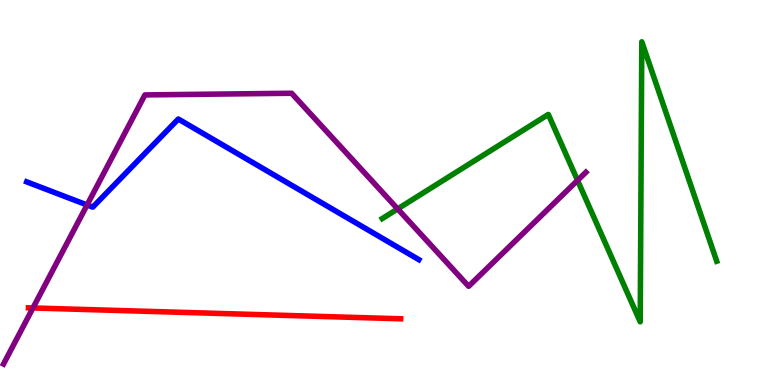[{'lines': ['blue', 'red'], 'intersections': []}, {'lines': ['green', 'red'], 'intersections': []}, {'lines': ['purple', 'red'], 'intersections': [{'x': 0.425, 'y': 2.0}]}, {'lines': ['blue', 'green'], 'intersections': []}, {'lines': ['blue', 'purple'], 'intersections': [{'x': 1.12, 'y': 4.68}]}, {'lines': ['green', 'purple'], 'intersections': [{'x': 5.13, 'y': 4.57}, {'x': 7.45, 'y': 5.31}]}]